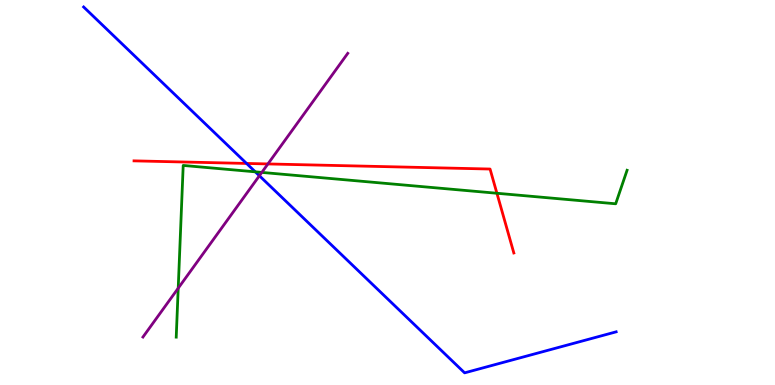[{'lines': ['blue', 'red'], 'intersections': [{'x': 3.18, 'y': 5.75}]}, {'lines': ['green', 'red'], 'intersections': [{'x': 6.41, 'y': 4.98}]}, {'lines': ['purple', 'red'], 'intersections': [{'x': 3.46, 'y': 5.74}]}, {'lines': ['blue', 'green'], 'intersections': [{'x': 3.29, 'y': 5.54}]}, {'lines': ['blue', 'purple'], 'intersections': [{'x': 3.35, 'y': 5.43}]}, {'lines': ['green', 'purple'], 'intersections': [{'x': 2.3, 'y': 2.51}, {'x': 3.38, 'y': 5.52}]}]